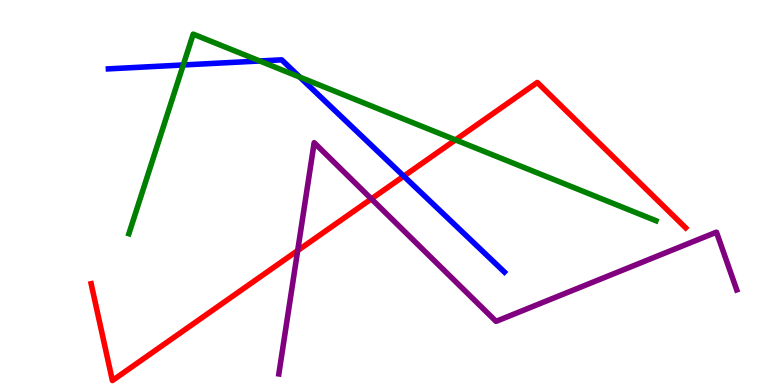[{'lines': ['blue', 'red'], 'intersections': [{'x': 5.21, 'y': 5.42}]}, {'lines': ['green', 'red'], 'intersections': [{'x': 5.88, 'y': 6.37}]}, {'lines': ['purple', 'red'], 'intersections': [{'x': 3.84, 'y': 3.49}, {'x': 4.79, 'y': 4.83}]}, {'lines': ['blue', 'green'], 'intersections': [{'x': 2.36, 'y': 8.31}, {'x': 3.35, 'y': 8.42}, {'x': 3.87, 'y': 8.0}]}, {'lines': ['blue', 'purple'], 'intersections': []}, {'lines': ['green', 'purple'], 'intersections': []}]